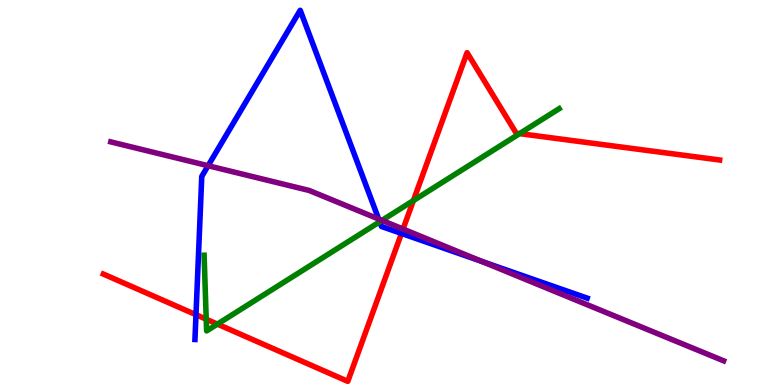[{'lines': ['blue', 'red'], 'intersections': [{'x': 2.53, 'y': 1.83}, {'x': 5.18, 'y': 3.94}]}, {'lines': ['green', 'red'], 'intersections': [{'x': 2.66, 'y': 1.71}, {'x': 2.81, 'y': 1.58}, {'x': 5.33, 'y': 4.79}, {'x': 6.7, 'y': 6.53}]}, {'lines': ['purple', 'red'], 'intersections': [{'x': 5.2, 'y': 4.05}]}, {'lines': ['blue', 'green'], 'intersections': [{'x': 4.9, 'y': 4.24}]}, {'lines': ['blue', 'purple'], 'intersections': [{'x': 2.69, 'y': 5.7}, {'x': 4.89, 'y': 4.31}, {'x': 6.22, 'y': 3.21}]}, {'lines': ['green', 'purple'], 'intersections': [{'x': 4.93, 'y': 4.28}]}]